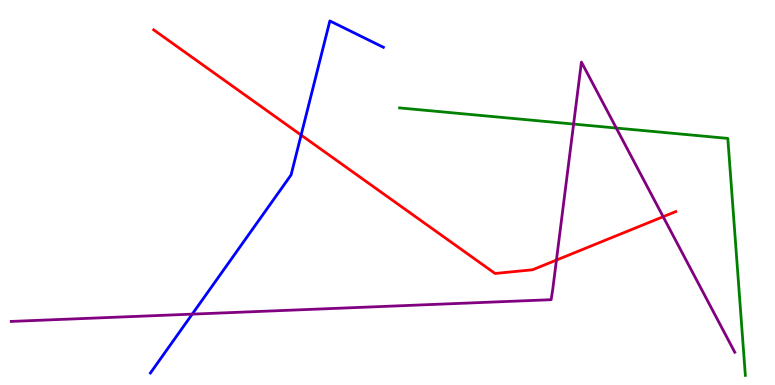[{'lines': ['blue', 'red'], 'intersections': [{'x': 3.89, 'y': 6.49}]}, {'lines': ['green', 'red'], 'intersections': []}, {'lines': ['purple', 'red'], 'intersections': [{'x': 7.18, 'y': 3.24}, {'x': 8.56, 'y': 4.37}]}, {'lines': ['blue', 'green'], 'intersections': []}, {'lines': ['blue', 'purple'], 'intersections': [{'x': 2.48, 'y': 1.84}]}, {'lines': ['green', 'purple'], 'intersections': [{'x': 7.4, 'y': 6.78}, {'x': 7.95, 'y': 6.67}]}]